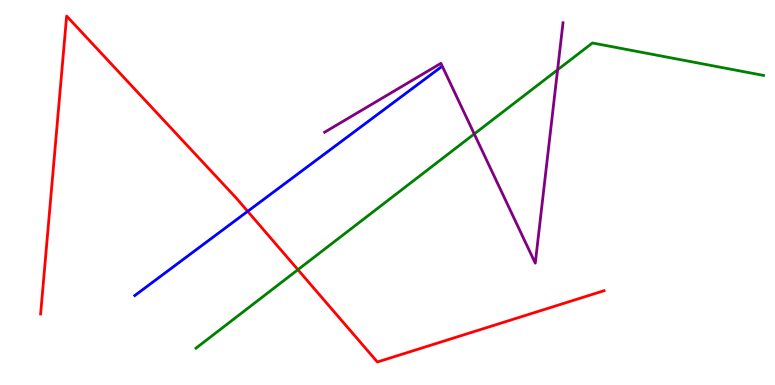[{'lines': ['blue', 'red'], 'intersections': [{'x': 3.2, 'y': 4.51}]}, {'lines': ['green', 'red'], 'intersections': [{'x': 3.84, 'y': 2.99}]}, {'lines': ['purple', 'red'], 'intersections': []}, {'lines': ['blue', 'green'], 'intersections': []}, {'lines': ['blue', 'purple'], 'intersections': []}, {'lines': ['green', 'purple'], 'intersections': [{'x': 6.12, 'y': 6.52}, {'x': 7.19, 'y': 8.19}]}]